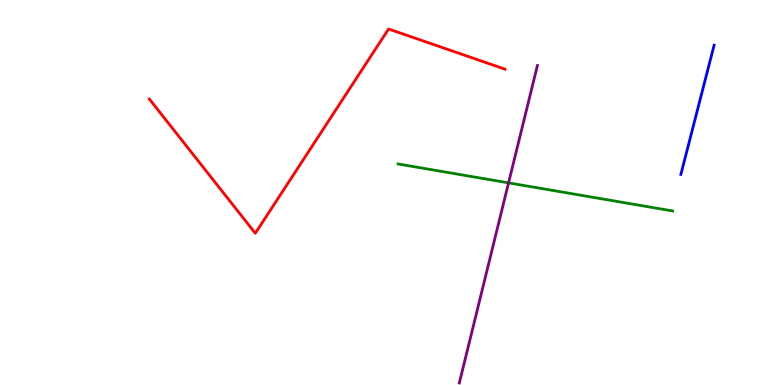[{'lines': ['blue', 'red'], 'intersections': []}, {'lines': ['green', 'red'], 'intersections': []}, {'lines': ['purple', 'red'], 'intersections': []}, {'lines': ['blue', 'green'], 'intersections': []}, {'lines': ['blue', 'purple'], 'intersections': []}, {'lines': ['green', 'purple'], 'intersections': [{'x': 6.56, 'y': 5.25}]}]